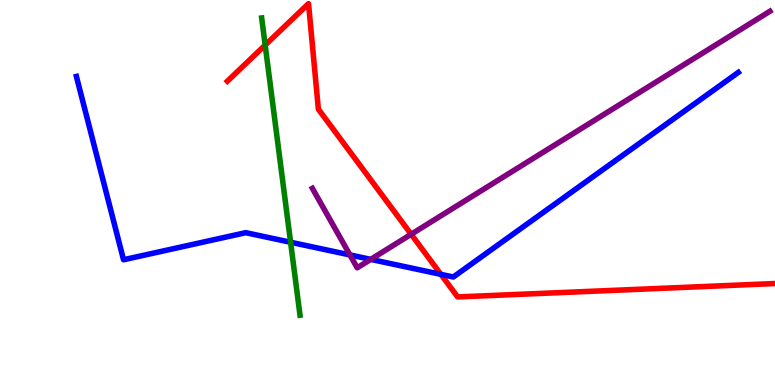[{'lines': ['blue', 'red'], 'intersections': [{'x': 5.69, 'y': 2.87}]}, {'lines': ['green', 'red'], 'intersections': [{'x': 3.42, 'y': 8.83}]}, {'lines': ['purple', 'red'], 'intersections': [{'x': 5.31, 'y': 3.92}]}, {'lines': ['blue', 'green'], 'intersections': [{'x': 3.75, 'y': 3.71}]}, {'lines': ['blue', 'purple'], 'intersections': [{'x': 4.52, 'y': 3.38}, {'x': 4.78, 'y': 3.26}]}, {'lines': ['green', 'purple'], 'intersections': []}]